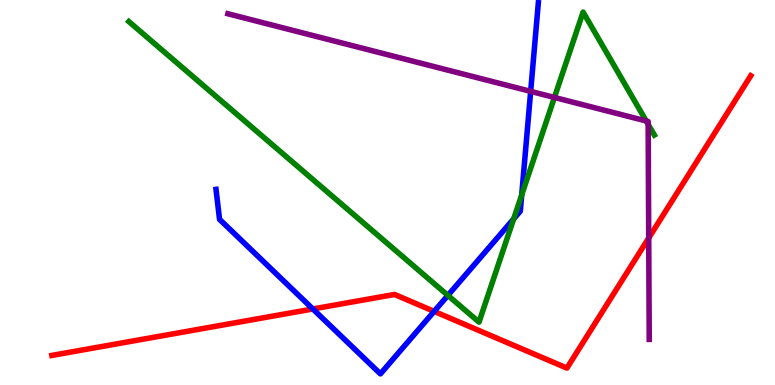[{'lines': ['blue', 'red'], 'intersections': [{'x': 4.04, 'y': 1.97}, {'x': 5.6, 'y': 1.91}]}, {'lines': ['green', 'red'], 'intersections': []}, {'lines': ['purple', 'red'], 'intersections': [{'x': 8.37, 'y': 3.82}]}, {'lines': ['blue', 'green'], 'intersections': [{'x': 5.78, 'y': 2.33}, {'x': 6.63, 'y': 4.31}, {'x': 6.73, 'y': 4.94}]}, {'lines': ['blue', 'purple'], 'intersections': [{'x': 6.85, 'y': 7.63}]}, {'lines': ['green', 'purple'], 'intersections': [{'x': 7.15, 'y': 7.47}, {'x': 8.34, 'y': 6.86}, {'x': 8.36, 'y': 6.77}]}]